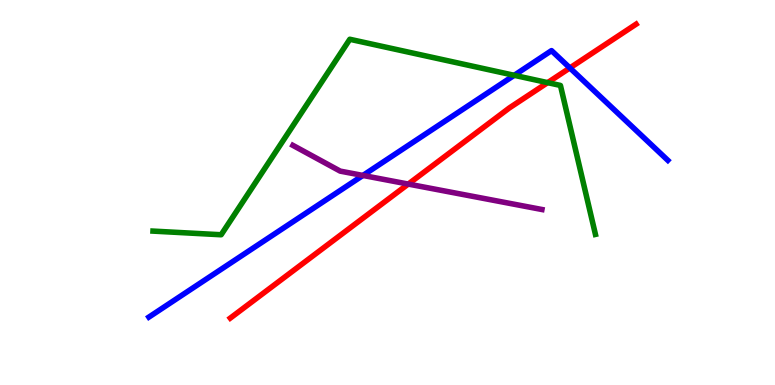[{'lines': ['blue', 'red'], 'intersections': [{'x': 7.35, 'y': 8.24}]}, {'lines': ['green', 'red'], 'intersections': [{'x': 7.07, 'y': 7.85}]}, {'lines': ['purple', 'red'], 'intersections': [{'x': 5.27, 'y': 5.22}]}, {'lines': ['blue', 'green'], 'intersections': [{'x': 6.64, 'y': 8.04}]}, {'lines': ['blue', 'purple'], 'intersections': [{'x': 4.68, 'y': 5.44}]}, {'lines': ['green', 'purple'], 'intersections': []}]